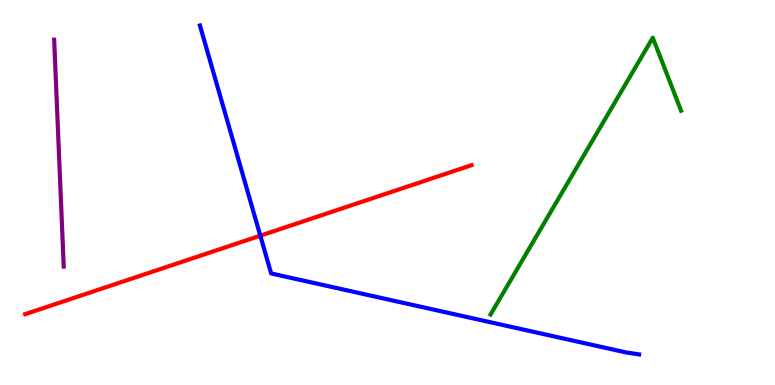[{'lines': ['blue', 'red'], 'intersections': [{'x': 3.36, 'y': 3.88}]}, {'lines': ['green', 'red'], 'intersections': []}, {'lines': ['purple', 'red'], 'intersections': []}, {'lines': ['blue', 'green'], 'intersections': []}, {'lines': ['blue', 'purple'], 'intersections': []}, {'lines': ['green', 'purple'], 'intersections': []}]